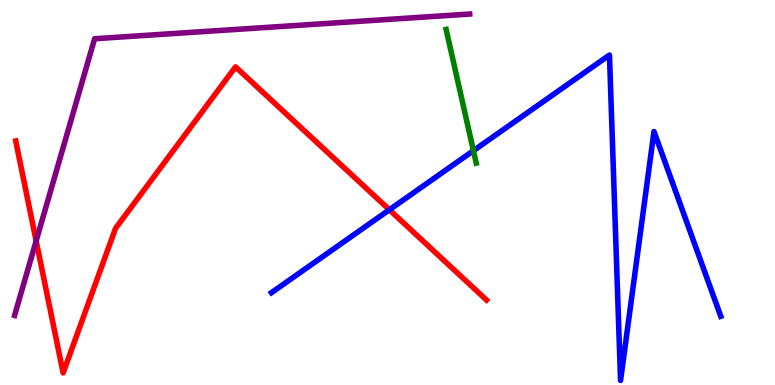[{'lines': ['blue', 'red'], 'intersections': [{'x': 5.02, 'y': 4.55}]}, {'lines': ['green', 'red'], 'intersections': []}, {'lines': ['purple', 'red'], 'intersections': [{'x': 0.466, 'y': 3.74}]}, {'lines': ['blue', 'green'], 'intersections': [{'x': 6.11, 'y': 6.09}]}, {'lines': ['blue', 'purple'], 'intersections': []}, {'lines': ['green', 'purple'], 'intersections': []}]